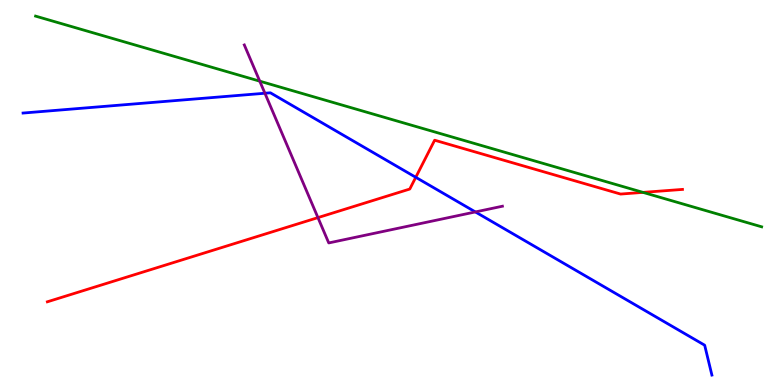[{'lines': ['blue', 'red'], 'intersections': [{'x': 5.36, 'y': 5.4}]}, {'lines': ['green', 'red'], 'intersections': [{'x': 8.3, 'y': 5.0}]}, {'lines': ['purple', 'red'], 'intersections': [{'x': 4.1, 'y': 4.35}]}, {'lines': ['blue', 'green'], 'intersections': []}, {'lines': ['blue', 'purple'], 'intersections': [{'x': 3.42, 'y': 7.58}, {'x': 6.13, 'y': 4.5}]}, {'lines': ['green', 'purple'], 'intersections': [{'x': 3.35, 'y': 7.89}]}]